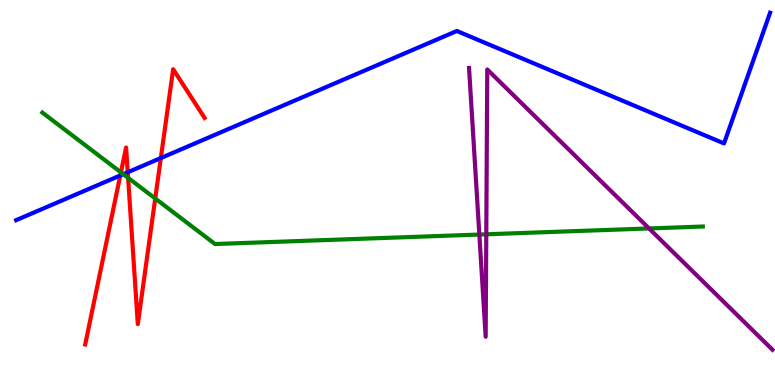[{'lines': ['blue', 'red'], 'intersections': [{'x': 1.55, 'y': 5.44}, {'x': 1.65, 'y': 5.53}, {'x': 2.08, 'y': 5.89}]}, {'lines': ['green', 'red'], 'intersections': [{'x': 1.56, 'y': 5.52}, {'x': 1.65, 'y': 5.38}, {'x': 2.0, 'y': 4.84}]}, {'lines': ['purple', 'red'], 'intersections': []}, {'lines': ['blue', 'green'], 'intersections': [{'x': 1.59, 'y': 5.48}]}, {'lines': ['blue', 'purple'], 'intersections': []}, {'lines': ['green', 'purple'], 'intersections': [{'x': 6.19, 'y': 3.91}, {'x': 6.27, 'y': 3.91}, {'x': 8.38, 'y': 4.07}]}]